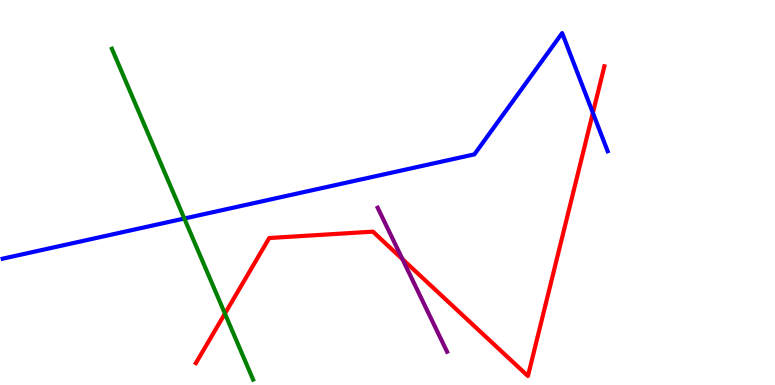[{'lines': ['blue', 'red'], 'intersections': [{'x': 7.65, 'y': 7.07}]}, {'lines': ['green', 'red'], 'intersections': [{'x': 2.9, 'y': 1.85}]}, {'lines': ['purple', 'red'], 'intersections': [{'x': 5.19, 'y': 3.27}]}, {'lines': ['blue', 'green'], 'intersections': [{'x': 2.38, 'y': 4.32}]}, {'lines': ['blue', 'purple'], 'intersections': []}, {'lines': ['green', 'purple'], 'intersections': []}]